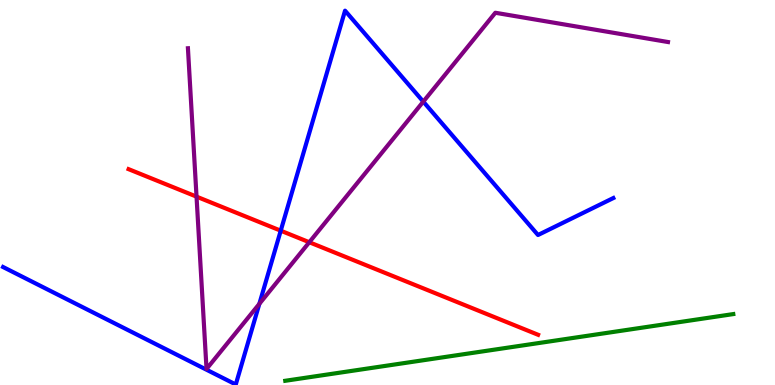[{'lines': ['blue', 'red'], 'intersections': [{'x': 3.62, 'y': 4.01}]}, {'lines': ['green', 'red'], 'intersections': []}, {'lines': ['purple', 'red'], 'intersections': [{'x': 2.54, 'y': 4.89}, {'x': 3.99, 'y': 3.71}]}, {'lines': ['blue', 'green'], 'intersections': []}, {'lines': ['blue', 'purple'], 'intersections': [{'x': 3.35, 'y': 2.11}, {'x': 5.46, 'y': 7.36}]}, {'lines': ['green', 'purple'], 'intersections': []}]